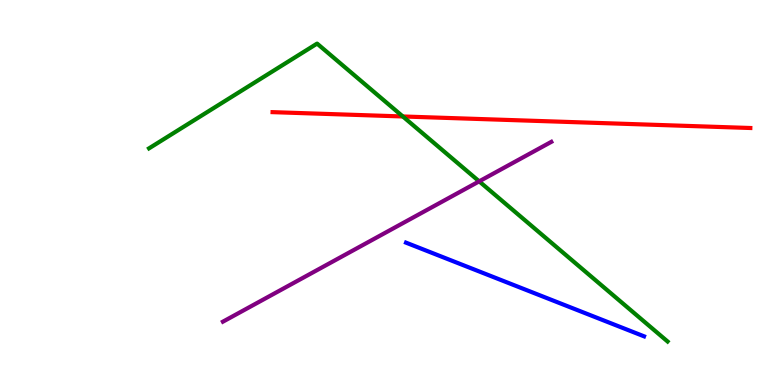[{'lines': ['blue', 'red'], 'intersections': []}, {'lines': ['green', 'red'], 'intersections': [{'x': 5.2, 'y': 6.97}]}, {'lines': ['purple', 'red'], 'intersections': []}, {'lines': ['blue', 'green'], 'intersections': []}, {'lines': ['blue', 'purple'], 'intersections': []}, {'lines': ['green', 'purple'], 'intersections': [{'x': 6.18, 'y': 5.29}]}]